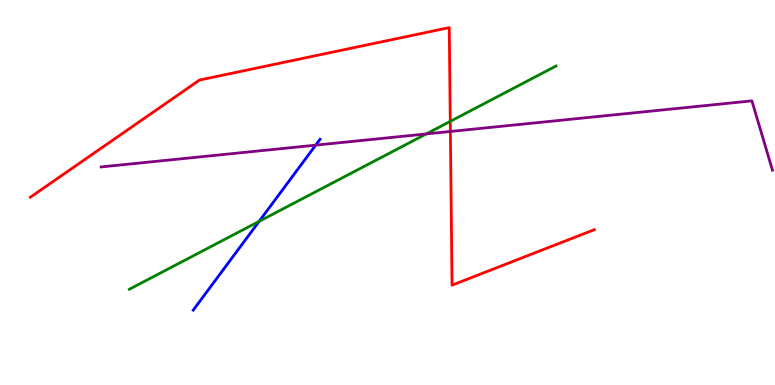[{'lines': ['blue', 'red'], 'intersections': []}, {'lines': ['green', 'red'], 'intersections': [{'x': 5.81, 'y': 6.85}]}, {'lines': ['purple', 'red'], 'intersections': [{'x': 5.81, 'y': 6.59}]}, {'lines': ['blue', 'green'], 'intersections': [{'x': 3.34, 'y': 4.25}]}, {'lines': ['blue', 'purple'], 'intersections': [{'x': 4.07, 'y': 6.23}]}, {'lines': ['green', 'purple'], 'intersections': [{'x': 5.5, 'y': 6.52}]}]